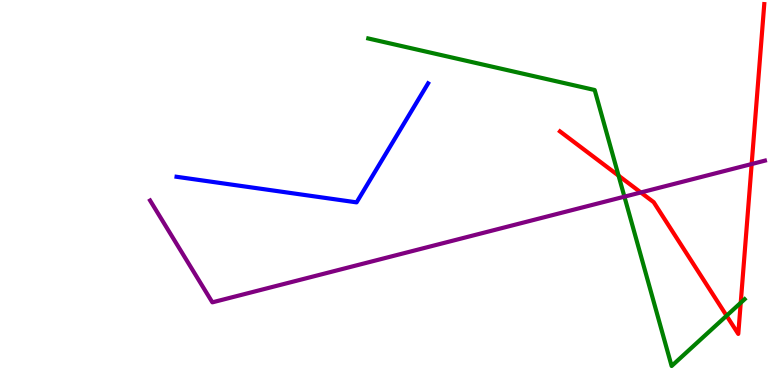[{'lines': ['blue', 'red'], 'intersections': []}, {'lines': ['green', 'red'], 'intersections': [{'x': 7.98, 'y': 5.44}, {'x': 9.38, 'y': 1.8}, {'x': 9.56, 'y': 2.14}]}, {'lines': ['purple', 'red'], 'intersections': [{'x': 8.27, 'y': 5.0}, {'x': 9.7, 'y': 5.74}]}, {'lines': ['blue', 'green'], 'intersections': []}, {'lines': ['blue', 'purple'], 'intersections': []}, {'lines': ['green', 'purple'], 'intersections': [{'x': 8.06, 'y': 4.89}]}]